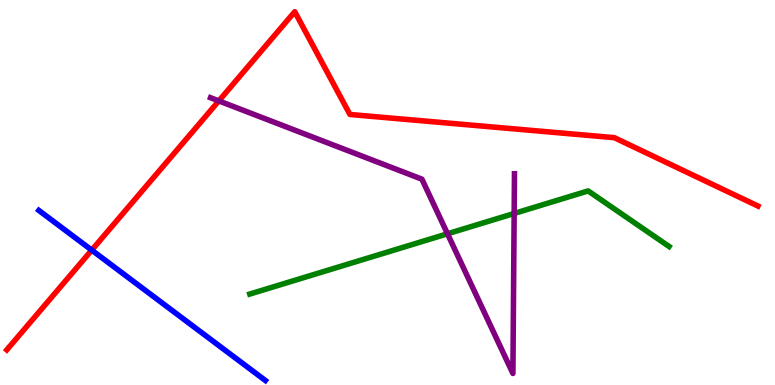[{'lines': ['blue', 'red'], 'intersections': [{'x': 1.18, 'y': 3.5}]}, {'lines': ['green', 'red'], 'intersections': []}, {'lines': ['purple', 'red'], 'intersections': [{'x': 2.82, 'y': 7.38}]}, {'lines': ['blue', 'green'], 'intersections': []}, {'lines': ['blue', 'purple'], 'intersections': []}, {'lines': ['green', 'purple'], 'intersections': [{'x': 5.77, 'y': 3.93}, {'x': 6.63, 'y': 4.46}]}]